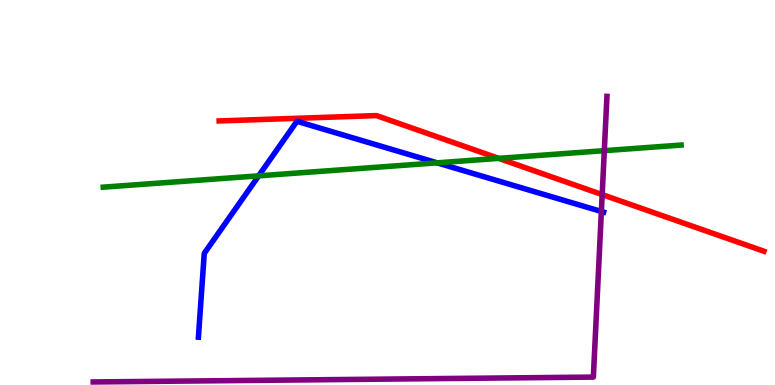[{'lines': ['blue', 'red'], 'intersections': []}, {'lines': ['green', 'red'], 'intersections': [{'x': 6.43, 'y': 5.89}]}, {'lines': ['purple', 'red'], 'intersections': [{'x': 7.77, 'y': 4.95}]}, {'lines': ['blue', 'green'], 'intersections': [{'x': 3.34, 'y': 5.43}, {'x': 5.64, 'y': 5.77}]}, {'lines': ['blue', 'purple'], 'intersections': [{'x': 7.76, 'y': 4.51}]}, {'lines': ['green', 'purple'], 'intersections': [{'x': 7.8, 'y': 6.09}]}]